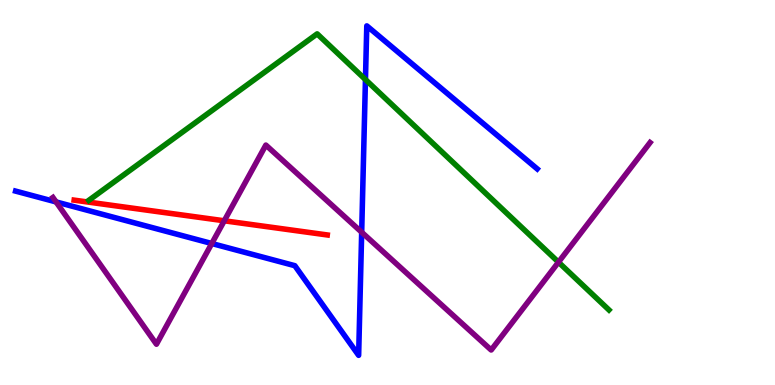[{'lines': ['blue', 'red'], 'intersections': []}, {'lines': ['green', 'red'], 'intersections': []}, {'lines': ['purple', 'red'], 'intersections': [{'x': 2.89, 'y': 4.27}]}, {'lines': ['blue', 'green'], 'intersections': [{'x': 4.72, 'y': 7.93}]}, {'lines': ['blue', 'purple'], 'intersections': [{'x': 0.723, 'y': 4.76}, {'x': 2.73, 'y': 3.68}, {'x': 4.67, 'y': 3.97}]}, {'lines': ['green', 'purple'], 'intersections': [{'x': 7.21, 'y': 3.19}]}]